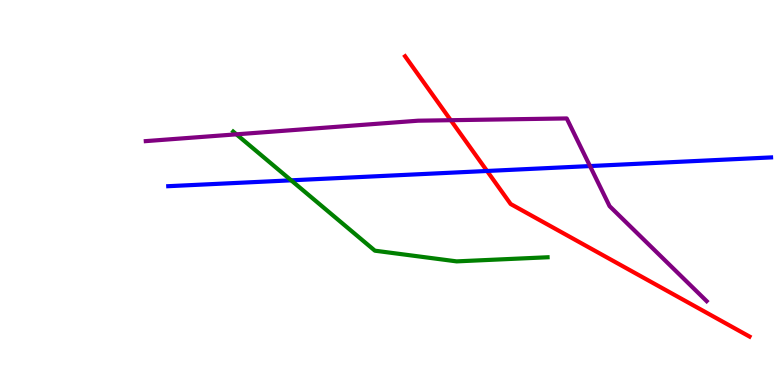[{'lines': ['blue', 'red'], 'intersections': [{'x': 6.28, 'y': 5.56}]}, {'lines': ['green', 'red'], 'intersections': []}, {'lines': ['purple', 'red'], 'intersections': [{'x': 5.82, 'y': 6.88}]}, {'lines': ['blue', 'green'], 'intersections': [{'x': 3.76, 'y': 5.32}]}, {'lines': ['blue', 'purple'], 'intersections': [{'x': 7.61, 'y': 5.69}]}, {'lines': ['green', 'purple'], 'intersections': [{'x': 3.05, 'y': 6.51}]}]